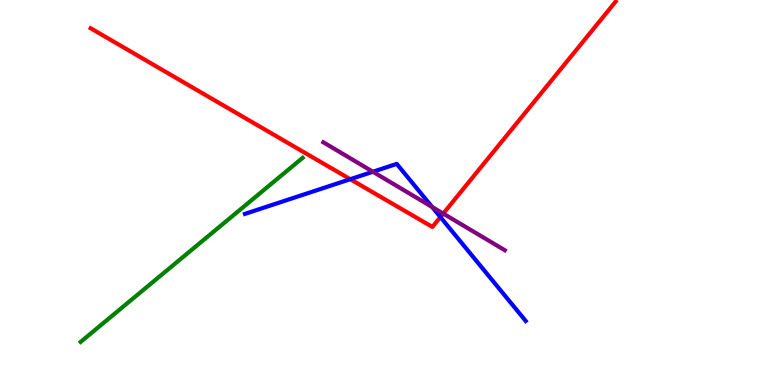[{'lines': ['blue', 'red'], 'intersections': [{'x': 4.52, 'y': 5.35}, {'x': 5.68, 'y': 4.36}]}, {'lines': ['green', 'red'], 'intersections': []}, {'lines': ['purple', 'red'], 'intersections': [{'x': 5.72, 'y': 4.45}]}, {'lines': ['blue', 'green'], 'intersections': []}, {'lines': ['blue', 'purple'], 'intersections': [{'x': 4.81, 'y': 5.54}, {'x': 5.58, 'y': 4.62}]}, {'lines': ['green', 'purple'], 'intersections': []}]